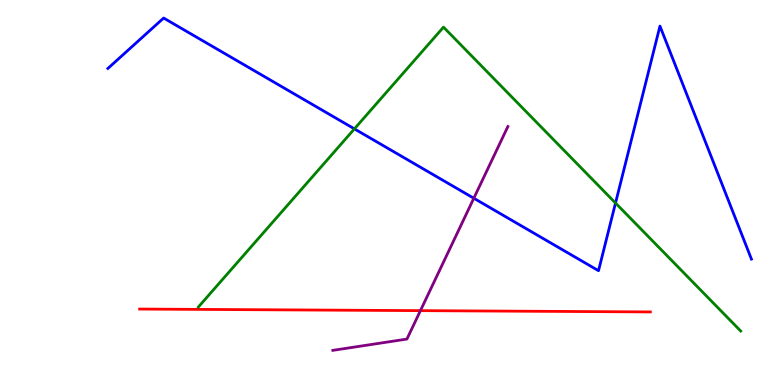[{'lines': ['blue', 'red'], 'intersections': []}, {'lines': ['green', 'red'], 'intersections': []}, {'lines': ['purple', 'red'], 'intersections': [{'x': 5.43, 'y': 1.93}]}, {'lines': ['blue', 'green'], 'intersections': [{'x': 4.57, 'y': 6.65}, {'x': 7.94, 'y': 4.73}]}, {'lines': ['blue', 'purple'], 'intersections': [{'x': 6.11, 'y': 4.85}]}, {'lines': ['green', 'purple'], 'intersections': []}]